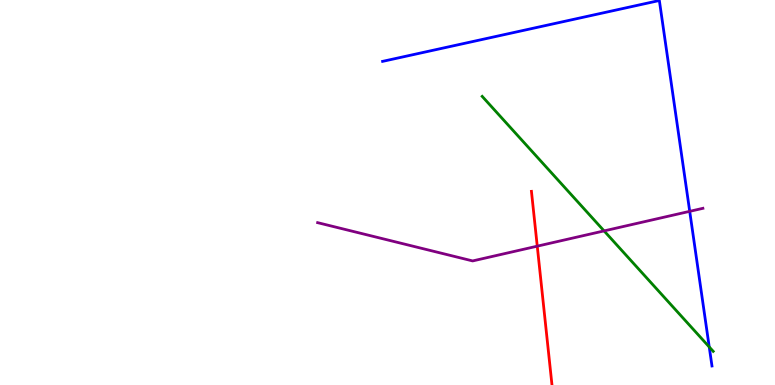[{'lines': ['blue', 'red'], 'intersections': []}, {'lines': ['green', 'red'], 'intersections': []}, {'lines': ['purple', 'red'], 'intersections': [{'x': 6.93, 'y': 3.61}]}, {'lines': ['blue', 'green'], 'intersections': [{'x': 9.15, 'y': 0.988}]}, {'lines': ['blue', 'purple'], 'intersections': [{'x': 8.9, 'y': 4.51}]}, {'lines': ['green', 'purple'], 'intersections': [{'x': 7.79, 'y': 4.0}]}]